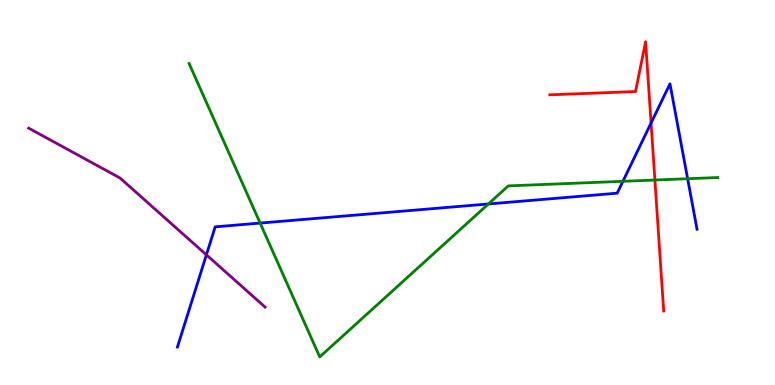[{'lines': ['blue', 'red'], 'intersections': [{'x': 8.4, 'y': 6.8}]}, {'lines': ['green', 'red'], 'intersections': [{'x': 8.45, 'y': 5.32}]}, {'lines': ['purple', 'red'], 'intersections': []}, {'lines': ['blue', 'green'], 'intersections': [{'x': 3.36, 'y': 4.21}, {'x': 6.3, 'y': 4.7}, {'x': 8.04, 'y': 5.29}, {'x': 8.87, 'y': 5.36}]}, {'lines': ['blue', 'purple'], 'intersections': [{'x': 2.66, 'y': 3.38}]}, {'lines': ['green', 'purple'], 'intersections': []}]